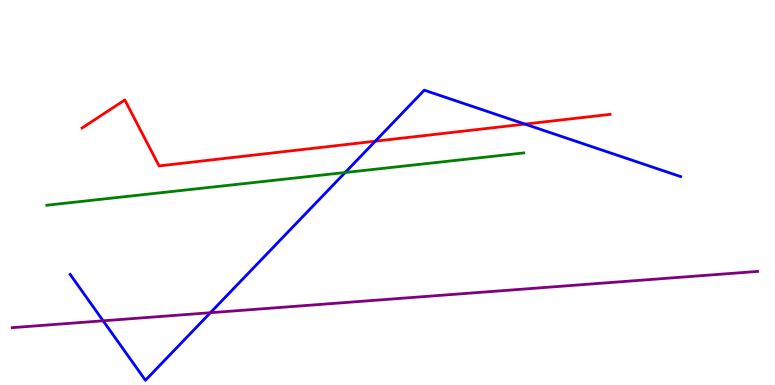[{'lines': ['blue', 'red'], 'intersections': [{'x': 4.84, 'y': 6.33}, {'x': 6.77, 'y': 6.78}]}, {'lines': ['green', 'red'], 'intersections': []}, {'lines': ['purple', 'red'], 'intersections': []}, {'lines': ['blue', 'green'], 'intersections': [{'x': 4.45, 'y': 5.52}]}, {'lines': ['blue', 'purple'], 'intersections': [{'x': 1.33, 'y': 1.67}, {'x': 2.71, 'y': 1.88}]}, {'lines': ['green', 'purple'], 'intersections': []}]